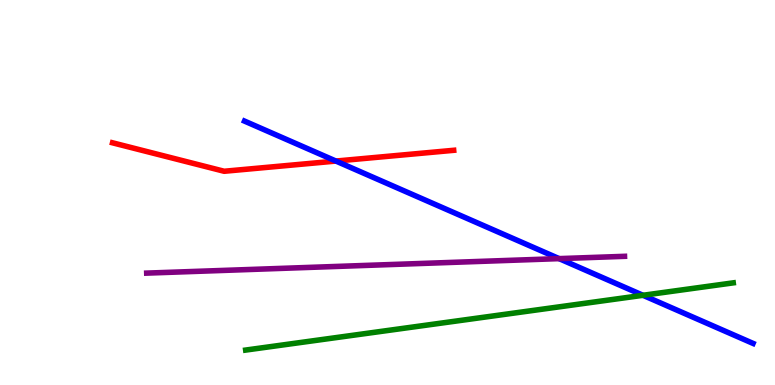[{'lines': ['blue', 'red'], 'intersections': [{'x': 4.33, 'y': 5.82}]}, {'lines': ['green', 'red'], 'intersections': []}, {'lines': ['purple', 'red'], 'intersections': []}, {'lines': ['blue', 'green'], 'intersections': [{'x': 8.3, 'y': 2.33}]}, {'lines': ['blue', 'purple'], 'intersections': [{'x': 7.21, 'y': 3.28}]}, {'lines': ['green', 'purple'], 'intersections': []}]